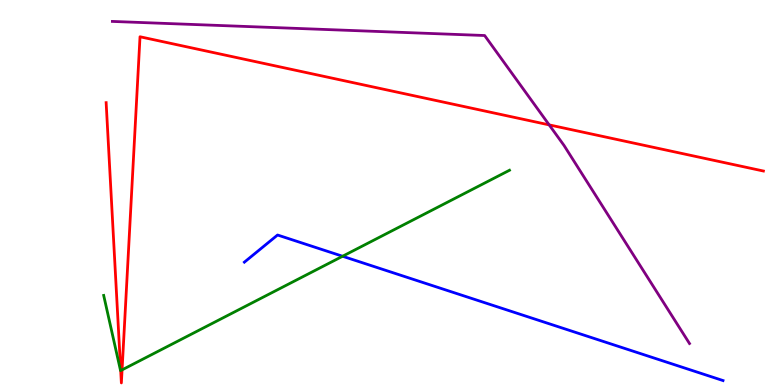[{'lines': ['blue', 'red'], 'intersections': []}, {'lines': ['green', 'red'], 'intersections': [{'x': 1.56, 'y': 0.375}, {'x': 1.58, 'y': 0.393}]}, {'lines': ['purple', 'red'], 'intersections': [{'x': 7.09, 'y': 6.76}]}, {'lines': ['blue', 'green'], 'intersections': [{'x': 4.42, 'y': 3.34}]}, {'lines': ['blue', 'purple'], 'intersections': []}, {'lines': ['green', 'purple'], 'intersections': []}]